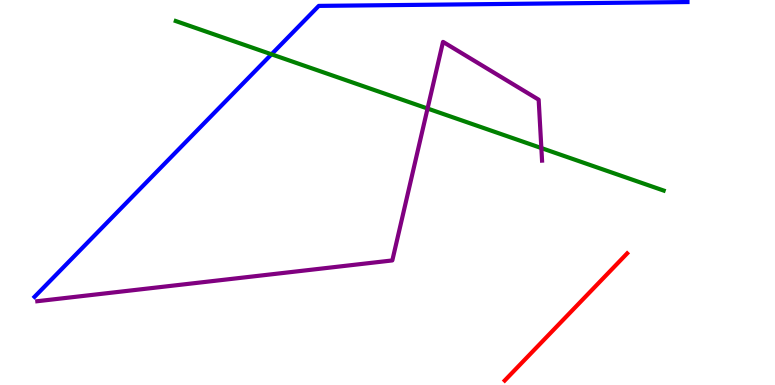[{'lines': ['blue', 'red'], 'intersections': []}, {'lines': ['green', 'red'], 'intersections': []}, {'lines': ['purple', 'red'], 'intersections': []}, {'lines': ['blue', 'green'], 'intersections': [{'x': 3.5, 'y': 8.59}]}, {'lines': ['blue', 'purple'], 'intersections': []}, {'lines': ['green', 'purple'], 'intersections': [{'x': 5.52, 'y': 7.18}, {'x': 6.99, 'y': 6.15}]}]